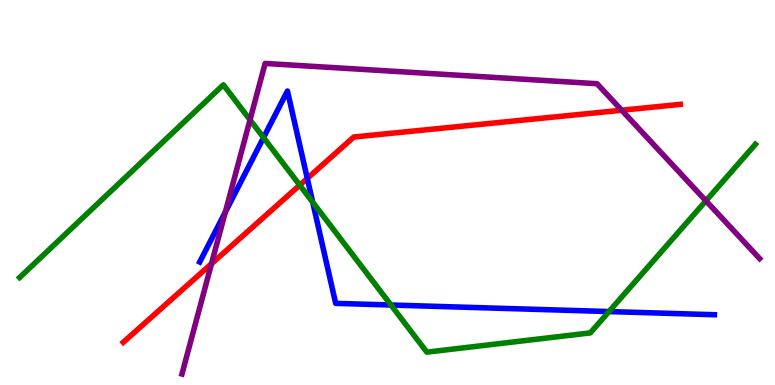[{'lines': ['blue', 'red'], 'intersections': [{'x': 3.97, 'y': 5.37}]}, {'lines': ['green', 'red'], 'intersections': [{'x': 3.87, 'y': 5.19}]}, {'lines': ['purple', 'red'], 'intersections': [{'x': 2.73, 'y': 3.15}, {'x': 8.02, 'y': 7.14}]}, {'lines': ['blue', 'green'], 'intersections': [{'x': 3.4, 'y': 6.43}, {'x': 4.03, 'y': 4.75}, {'x': 5.04, 'y': 2.08}, {'x': 7.86, 'y': 1.91}]}, {'lines': ['blue', 'purple'], 'intersections': [{'x': 2.91, 'y': 4.49}]}, {'lines': ['green', 'purple'], 'intersections': [{'x': 3.23, 'y': 6.89}, {'x': 9.11, 'y': 4.78}]}]